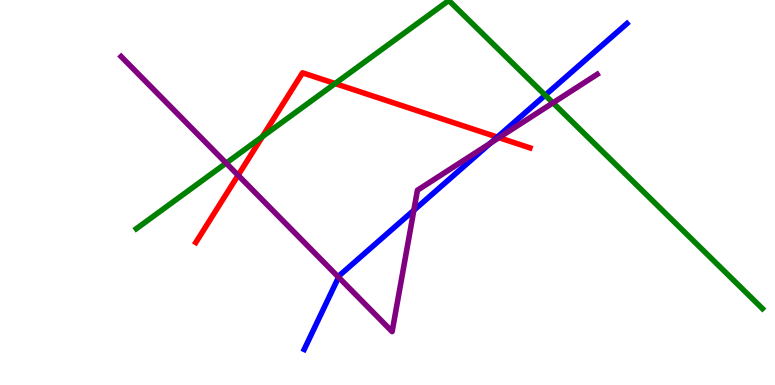[{'lines': ['blue', 'red'], 'intersections': [{'x': 6.42, 'y': 6.44}]}, {'lines': ['green', 'red'], 'intersections': [{'x': 3.39, 'y': 6.45}, {'x': 4.32, 'y': 7.83}]}, {'lines': ['purple', 'red'], 'intersections': [{'x': 3.07, 'y': 5.45}, {'x': 6.44, 'y': 6.42}]}, {'lines': ['blue', 'green'], 'intersections': [{'x': 7.03, 'y': 7.53}]}, {'lines': ['blue', 'purple'], 'intersections': [{'x': 4.37, 'y': 2.8}, {'x': 5.34, 'y': 4.54}, {'x': 6.33, 'y': 6.28}]}, {'lines': ['green', 'purple'], 'intersections': [{'x': 2.92, 'y': 5.76}, {'x': 7.14, 'y': 7.33}]}]